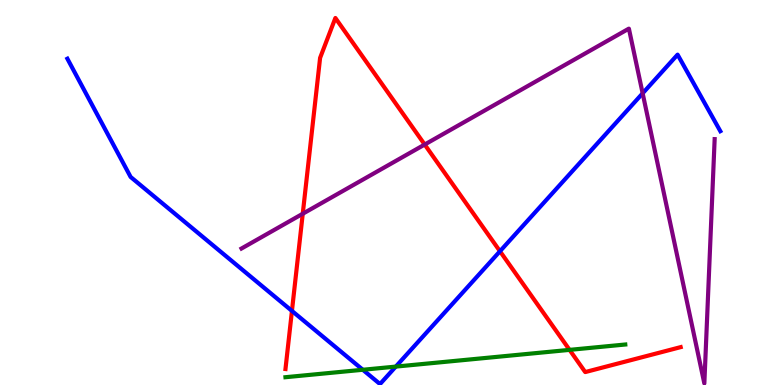[{'lines': ['blue', 'red'], 'intersections': [{'x': 3.77, 'y': 1.92}, {'x': 6.45, 'y': 3.47}]}, {'lines': ['green', 'red'], 'intersections': [{'x': 7.35, 'y': 0.912}]}, {'lines': ['purple', 'red'], 'intersections': [{'x': 3.91, 'y': 4.45}, {'x': 5.48, 'y': 6.25}]}, {'lines': ['blue', 'green'], 'intersections': [{'x': 4.68, 'y': 0.396}, {'x': 5.11, 'y': 0.478}]}, {'lines': ['blue', 'purple'], 'intersections': [{'x': 8.29, 'y': 7.58}]}, {'lines': ['green', 'purple'], 'intersections': []}]